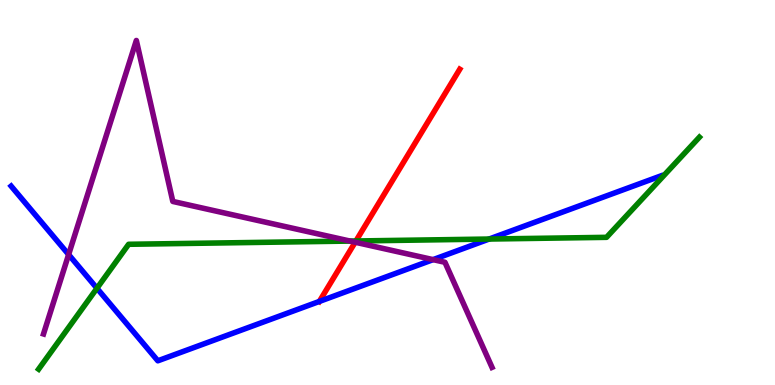[{'lines': ['blue', 'red'], 'intersections': [{'x': 4.12, 'y': 2.17}]}, {'lines': ['green', 'red'], 'intersections': [{'x': 4.59, 'y': 3.74}]}, {'lines': ['purple', 'red'], 'intersections': [{'x': 4.58, 'y': 3.71}]}, {'lines': ['blue', 'green'], 'intersections': [{'x': 1.25, 'y': 2.51}, {'x': 6.31, 'y': 3.79}]}, {'lines': ['blue', 'purple'], 'intersections': [{'x': 0.885, 'y': 3.39}, {'x': 5.59, 'y': 3.26}]}, {'lines': ['green', 'purple'], 'intersections': [{'x': 4.52, 'y': 3.74}]}]